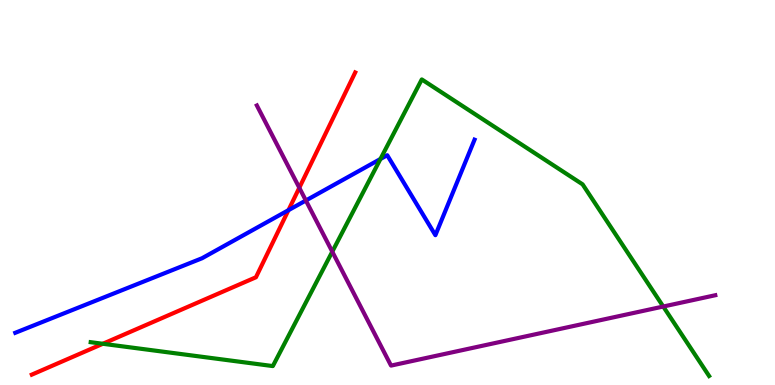[{'lines': ['blue', 'red'], 'intersections': [{'x': 3.72, 'y': 4.54}]}, {'lines': ['green', 'red'], 'intersections': [{'x': 1.33, 'y': 1.07}]}, {'lines': ['purple', 'red'], 'intersections': [{'x': 3.86, 'y': 5.12}]}, {'lines': ['blue', 'green'], 'intersections': [{'x': 4.91, 'y': 5.87}]}, {'lines': ['blue', 'purple'], 'intersections': [{'x': 3.95, 'y': 4.79}]}, {'lines': ['green', 'purple'], 'intersections': [{'x': 4.29, 'y': 3.46}, {'x': 8.56, 'y': 2.04}]}]